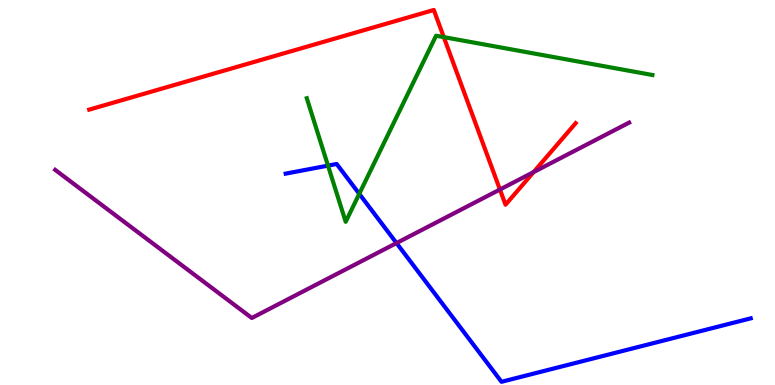[{'lines': ['blue', 'red'], 'intersections': []}, {'lines': ['green', 'red'], 'intersections': [{'x': 5.73, 'y': 9.04}]}, {'lines': ['purple', 'red'], 'intersections': [{'x': 6.45, 'y': 5.08}, {'x': 6.89, 'y': 5.53}]}, {'lines': ['blue', 'green'], 'intersections': [{'x': 4.23, 'y': 5.7}, {'x': 4.64, 'y': 4.97}]}, {'lines': ['blue', 'purple'], 'intersections': [{'x': 5.12, 'y': 3.69}]}, {'lines': ['green', 'purple'], 'intersections': []}]